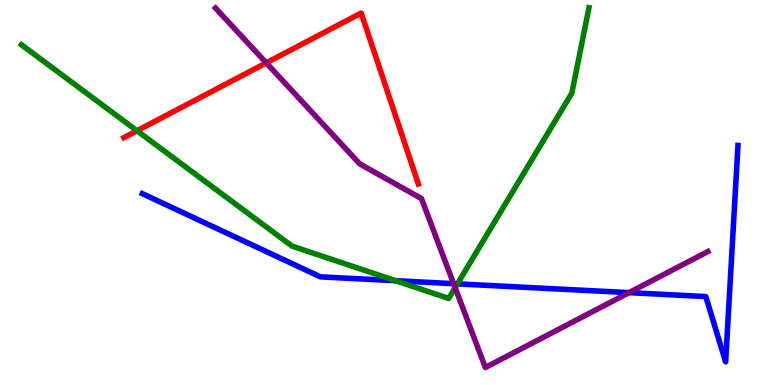[{'lines': ['blue', 'red'], 'intersections': []}, {'lines': ['green', 'red'], 'intersections': [{'x': 1.77, 'y': 6.6}]}, {'lines': ['purple', 'red'], 'intersections': [{'x': 3.44, 'y': 8.37}]}, {'lines': ['blue', 'green'], 'intersections': [{'x': 5.1, 'y': 2.71}, {'x': 5.9, 'y': 2.63}]}, {'lines': ['blue', 'purple'], 'intersections': [{'x': 5.85, 'y': 2.63}, {'x': 8.12, 'y': 2.4}]}, {'lines': ['green', 'purple'], 'intersections': [{'x': 5.87, 'y': 2.53}]}]